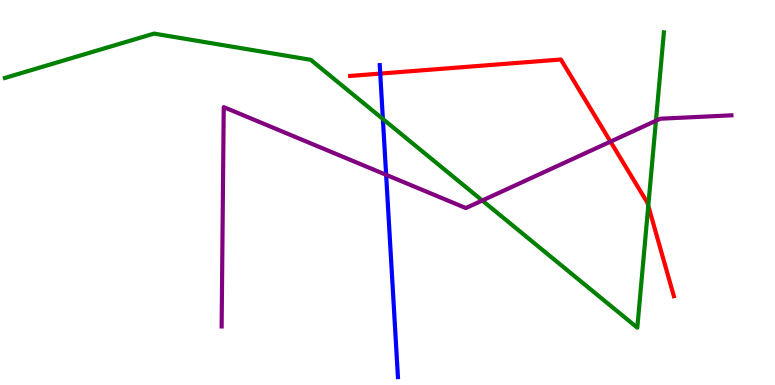[{'lines': ['blue', 'red'], 'intersections': [{'x': 4.91, 'y': 8.09}]}, {'lines': ['green', 'red'], 'intersections': [{'x': 8.36, 'y': 4.66}]}, {'lines': ['purple', 'red'], 'intersections': [{'x': 7.88, 'y': 6.32}]}, {'lines': ['blue', 'green'], 'intersections': [{'x': 4.94, 'y': 6.91}]}, {'lines': ['blue', 'purple'], 'intersections': [{'x': 4.98, 'y': 5.46}]}, {'lines': ['green', 'purple'], 'intersections': [{'x': 6.22, 'y': 4.79}, {'x': 8.46, 'y': 6.86}]}]